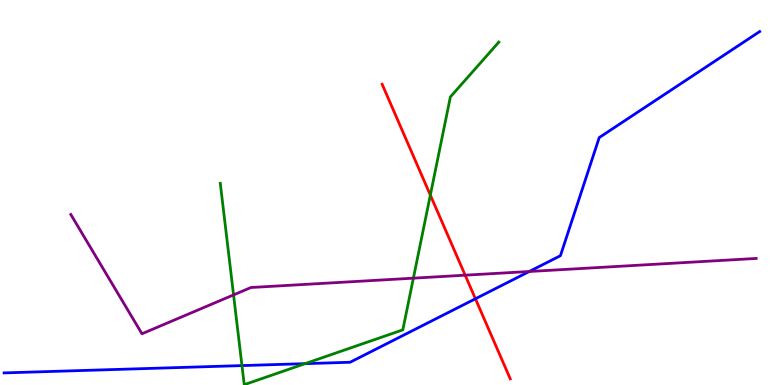[{'lines': ['blue', 'red'], 'intersections': [{'x': 6.13, 'y': 2.24}]}, {'lines': ['green', 'red'], 'intersections': [{'x': 5.55, 'y': 4.93}]}, {'lines': ['purple', 'red'], 'intersections': [{'x': 6.0, 'y': 2.85}]}, {'lines': ['blue', 'green'], 'intersections': [{'x': 3.12, 'y': 0.504}, {'x': 3.94, 'y': 0.555}]}, {'lines': ['blue', 'purple'], 'intersections': [{'x': 6.83, 'y': 2.95}]}, {'lines': ['green', 'purple'], 'intersections': [{'x': 3.01, 'y': 2.34}, {'x': 5.33, 'y': 2.77}]}]